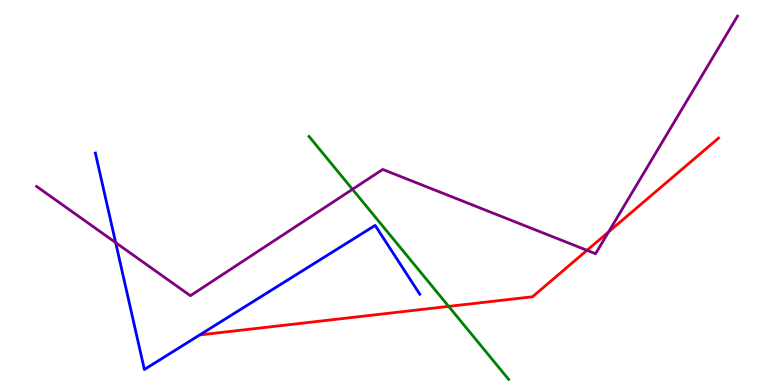[{'lines': ['blue', 'red'], 'intersections': []}, {'lines': ['green', 'red'], 'intersections': [{'x': 5.79, 'y': 2.04}]}, {'lines': ['purple', 'red'], 'intersections': [{'x': 7.57, 'y': 3.5}, {'x': 7.85, 'y': 3.98}]}, {'lines': ['blue', 'green'], 'intersections': []}, {'lines': ['blue', 'purple'], 'intersections': [{'x': 1.49, 'y': 3.7}]}, {'lines': ['green', 'purple'], 'intersections': [{'x': 4.55, 'y': 5.08}]}]